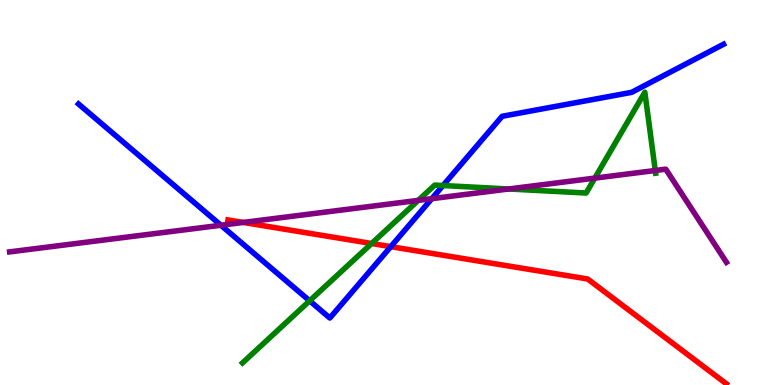[{'lines': ['blue', 'red'], 'intersections': [{'x': 5.04, 'y': 3.59}]}, {'lines': ['green', 'red'], 'intersections': [{'x': 4.79, 'y': 3.68}]}, {'lines': ['purple', 'red'], 'intersections': [{'x': 3.14, 'y': 4.22}]}, {'lines': ['blue', 'green'], 'intersections': [{'x': 4.0, 'y': 2.19}, {'x': 5.72, 'y': 5.18}]}, {'lines': ['blue', 'purple'], 'intersections': [{'x': 2.85, 'y': 4.15}, {'x': 5.57, 'y': 4.84}]}, {'lines': ['green', 'purple'], 'intersections': [{'x': 5.4, 'y': 4.8}, {'x': 6.56, 'y': 5.09}, {'x': 7.67, 'y': 5.37}, {'x': 8.46, 'y': 5.57}]}]